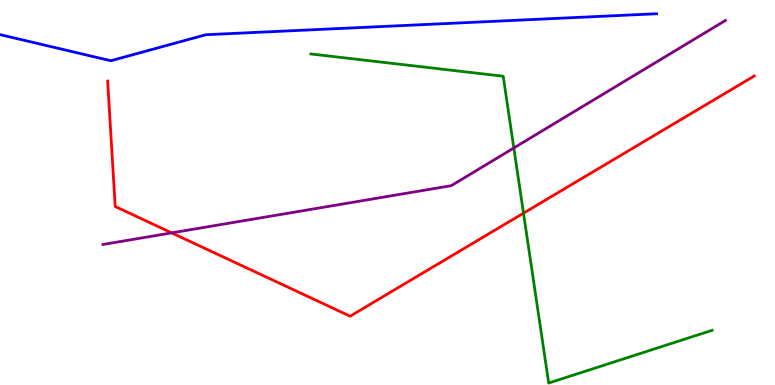[{'lines': ['blue', 'red'], 'intersections': []}, {'lines': ['green', 'red'], 'intersections': [{'x': 6.75, 'y': 4.46}]}, {'lines': ['purple', 'red'], 'intersections': [{'x': 2.22, 'y': 3.95}]}, {'lines': ['blue', 'green'], 'intersections': []}, {'lines': ['blue', 'purple'], 'intersections': []}, {'lines': ['green', 'purple'], 'intersections': [{'x': 6.63, 'y': 6.16}]}]